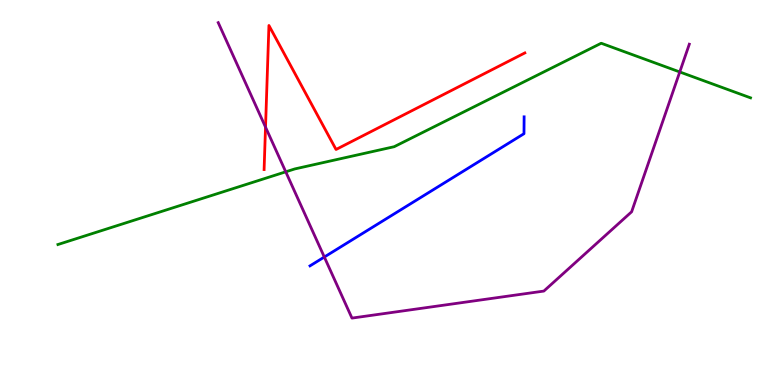[{'lines': ['blue', 'red'], 'intersections': []}, {'lines': ['green', 'red'], 'intersections': []}, {'lines': ['purple', 'red'], 'intersections': [{'x': 3.43, 'y': 6.7}]}, {'lines': ['blue', 'green'], 'intersections': []}, {'lines': ['blue', 'purple'], 'intersections': [{'x': 4.18, 'y': 3.32}]}, {'lines': ['green', 'purple'], 'intersections': [{'x': 3.69, 'y': 5.54}, {'x': 8.77, 'y': 8.13}]}]